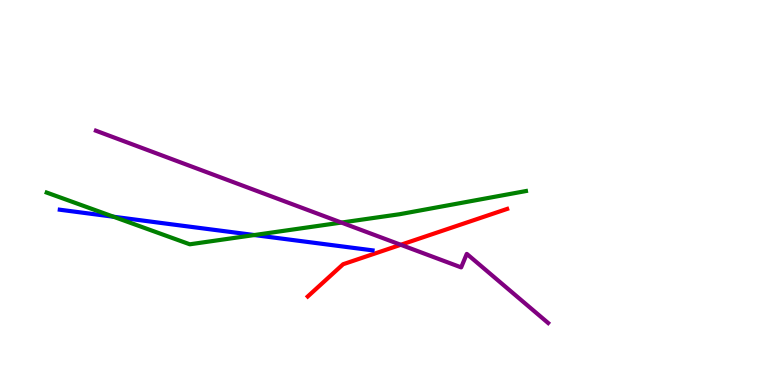[{'lines': ['blue', 'red'], 'intersections': []}, {'lines': ['green', 'red'], 'intersections': []}, {'lines': ['purple', 'red'], 'intersections': [{'x': 5.17, 'y': 3.64}]}, {'lines': ['blue', 'green'], 'intersections': [{'x': 1.47, 'y': 4.37}, {'x': 3.28, 'y': 3.89}]}, {'lines': ['blue', 'purple'], 'intersections': []}, {'lines': ['green', 'purple'], 'intersections': [{'x': 4.41, 'y': 4.22}]}]